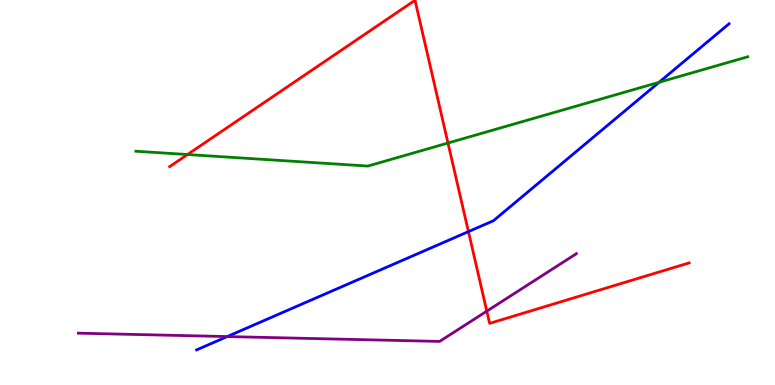[{'lines': ['blue', 'red'], 'intersections': [{'x': 6.04, 'y': 3.98}]}, {'lines': ['green', 'red'], 'intersections': [{'x': 2.42, 'y': 5.99}, {'x': 5.78, 'y': 6.29}]}, {'lines': ['purple', 'red'], 'intersections': [{'x': 6.28, 'y': 1.92}]}, {'lines': ['blue', 'green'], 'intersections': [{'x': 8.5, 'y': 7.86}]}, {'lines': ['blue', 'purple'], 'intersections': [{'x': 2.93, 'y': 1.26}]}, {'lines': ['green', 'purple'], 'intersections': []}]